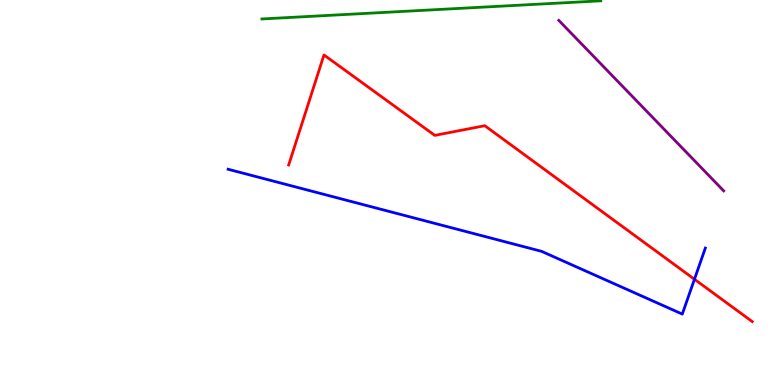[{'lines': ['blue', 'red'], 'intersections': [{'x': 8.96, 'y': 2.75}]}, {'lines': ['green', 'red'], 'intersections': []}, {'lines': ['purple', 'red'], 'intersections': []}, {'lines': ['blue', 'green'], 'intersections': []}, {'lines': ['blue', 'purple'], 'intersections': []}, {'lines': ['green', 'purple'], 'intersections': []}]